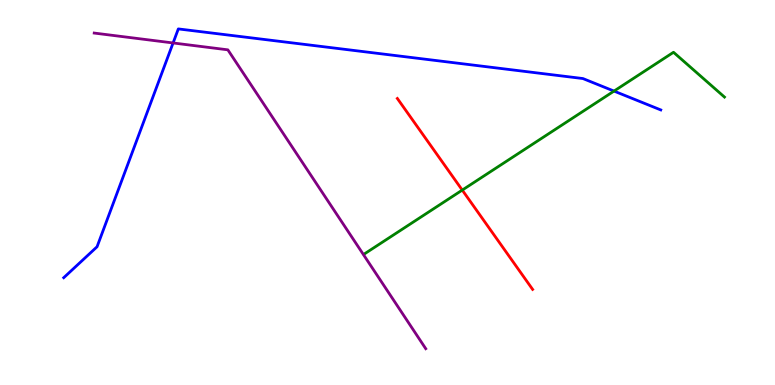[{'lines': ['blue', 'red'], 'intersections': []}, {'lines': ['green', 'red'], 'intersections': [{'x': 5.96, 'y': 5.06}]}, {'lines': ['purple', 'red'], 'intersections': []}, {'lines': ['blue', 'green'], 'intersections': [{'x': 7.92, 'y': 7.63}]}, {'lines': ['blue', 'purple'], 'intersections': [{'x': 2.23, 'y': 8.88}]}, {'lines': ['green', 'purple'], 'intersections': []}]